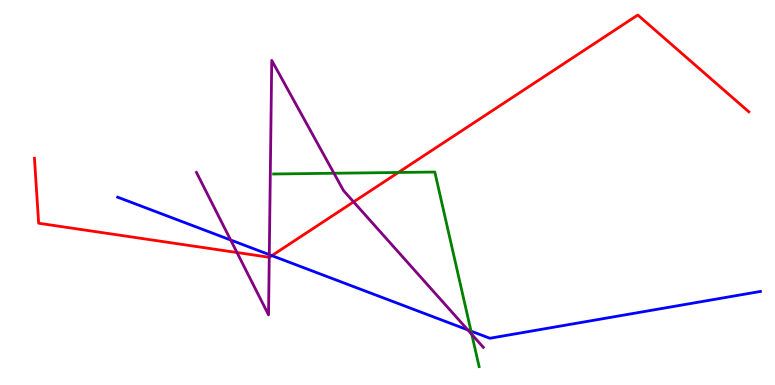[{'lines': ['blue', 'red'], 'intersections': [{'x': 3.51, 'y': 3.36}]}, {'lines': ['green', 'red'], 'intersections': [{'x': 5.14, 'y': 5.52}]}, {'lines': ['purple', 'red'], 'intersections': [{'x': 3.06, 'y': 3.44}, {'x': 3.47, 'y': 3.32}, {'x': 4.56, 'y': 4.76}]}, {'lines': ['blue', 'green'], 'intersections': [{'x': 6.08, 'y': 1.4}]}, {'lines': ['blue', 'purple'], 'intersections': [{'x': 2.98, 'y': 3.77}, {'x': 3.47, 'y': 3.39}, {'x': 6.04, 'y': 1.43}]}, {'lines': ['green', 'purple'], 'intersections': [{'x': 4.31, 'y': 5.5}, {'x': 6.09, 'y': 1.32}]}]